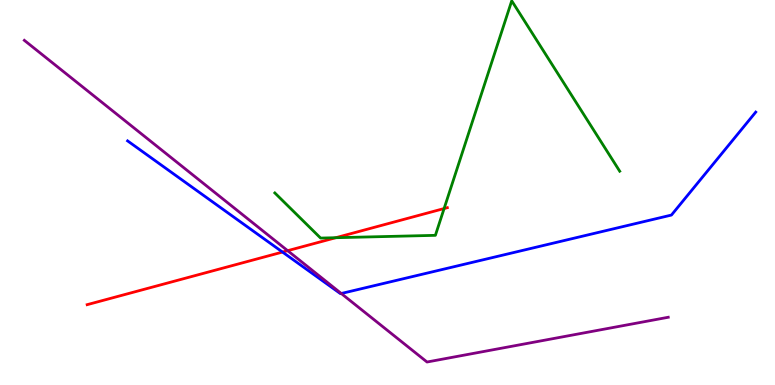[{'lines': ['blue', 'red'], 'intersections': [{'x': 3.65, 'y': 3.45}]}, {'lines': ['green', 'red'], 'intersections': [{'x': 4.33, 'y': 3.83}, {'x': 5.73, 'y': 4.58}]}, {'lines': ['purple', 'red'], 'intersections': [{'x': 3.71, 'y': 3.49}]}, {'lines': ['blue', 'green'], 'intersections': []}, {'lines': ['blue', 'purple'], 'intersections': [{'x': 4.4, 'y': 2.38}]}, {'lines': ['green', 'purple'], 'intersections': []}]